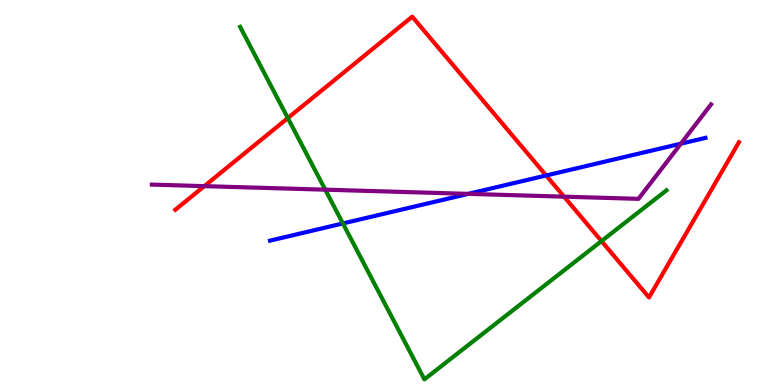[{'lines': ['blue', 'red'], 'intersections': [{'x': 7.05, 'y': 5.44}]}, {'lines': ['green', 'red'], 'intersections': [{'x': 3.71, 'y': 6.93}, {'x': 7.76, 'y': 3.74}]}, {'lines': ['purple', 'red'], 'intersections': [{'x': 2.64, 'y': 5.17}, {'x': 7.28, 'y': 4.89}]}, {'lines': ['blue', 'green'], 'intersections': [{'x': 4.42, 'y': 4.2}]}, {'lines': ['blue', 'purple'], 'intersections': [{'x': 6.04, 'y': 4.96}, {'x': 8.79, 'y': 6.27}]}, {'lines': ['green', 'purple'], 'intersections': [{'x': 4.2, 'y': 5.07}]}]